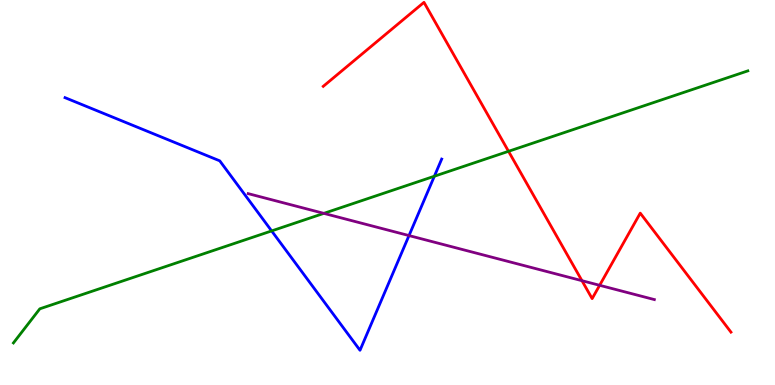[{'lines': ['blue', 'red'], 'intersections': []}, {'lines': ['green', 'red'], 'intersections': [{'x': 6.56, 'y': 6.07}]}, {'lines': ['purple', 'red'], 'intersections': [{'x': 7.51, 'y': 2.71}, {'x': 7.74, 'y': 2.59}]}, {'lines': ['blue', 'green'], 'intersections': [{'x': 3.5, 'y': 4.0}, {'x': 5.6, 'y': 5.42}]}, {'lines': ['blue', 'purple'], 'intersections': [{'x': 5.28, 'y': 3.88}]}, {'lines': ['green', 'purple'], 'intersections': [{'x': 4.18, 'y': 4.46}]}]